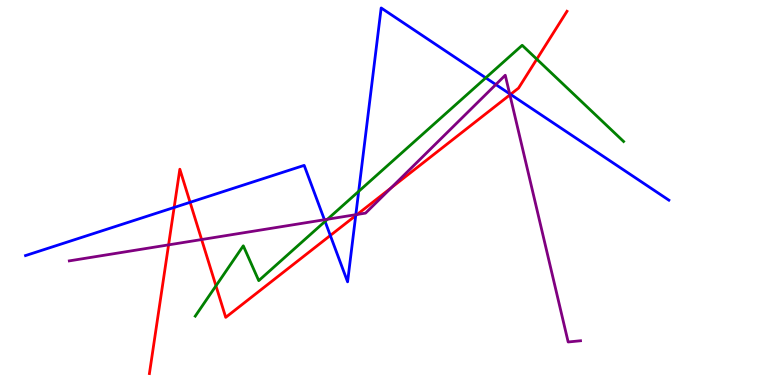[{'lines': ['blue', 'red'], 'intersections': [{'x': 2.25, 'y': 4.61}, {'x': 2.45, 'y': 4.75}, {'x': 4.26, 'y': 3.88}, {'x': 4.59, 'y': 4.4}, {'x': 6.59, 'y': 7.55}]}, {'lines': ['green', 'red'], 'intersections': [{'x': 2.79, 'y': 2.58}, {'x': 6.93, 'y': 8.46}]}, {'lines': ['purple', 'red'], 'intersections': [{'x': 2.18, 'y': 3.64}, {'x': 2.6, 'y': 3.78}, {'x': 4.61, 'y': 4.43}, {'x': 5.05, 'y': 5.12}, {'x': 6.58, 'y': 7.54}]}, {'lines': ['blue', 'green'], 'intersections': [{'x': 4.19, 'y': 4.25}, {'x': 4.63, 'y': 5.03}, {'x': 6.27, 'y': 7.98}]}, {'lines': ['blue', 'purple'], 'intersections': [{'x': 4.19, 'y': 4.29}, {'x': 4.59, 'y': 4.42}, {'x': 6.4, 'y': 7.8}, {'x': 6.58, 'y': 7.56}]}, {'lines': ['green', 'purple'], 'intersections': [{'x': 4.23, 'y': 4.31}]}]